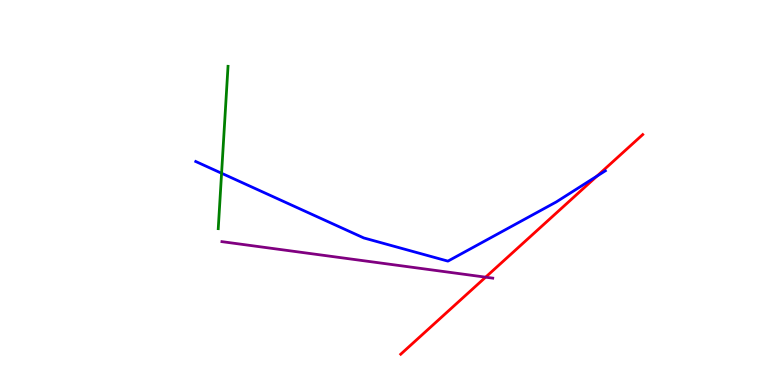[{'lines': ['blue', 'red'], 'intersections': [{'x': 7.7, 'y': 5.43}]}, {'lines': ['green', 'red'], 'intersections': []}, {'lines': ['purple', 'red'], 'intersections': [{'x': 6.27, 'y': 2.8}]}, {'lines': ['blue', 'green'], 'intersections': [{'x': 2.86, 'y': 5.5}]}, {'lines': ['blue', 'purple'], 'intersections': []}, {'lines': ['green', 'purple'], 'intersections': []}]